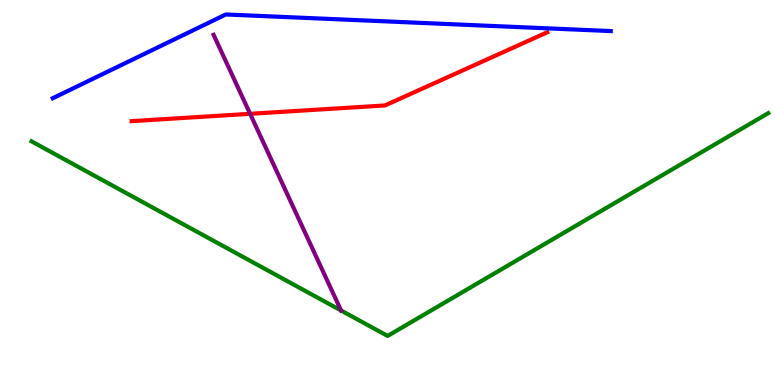[{'lines': ['blue', 'red'], 'intersections': []}, {'lines': ['green', 'red'], 'intersections': []}, {'lines': ['purple', 'red'], 'intersections': [{'x': 3.23, 'y': 7.04}]}, {'lines': ['blue', 'green'], 'intersections': []}, {'lines': ['blue', 'purple'], 'intersections': []}, {'lines': ['green', 'purple'], 'intersections': [{'x': 4.4, 'y': 1.94}]}]